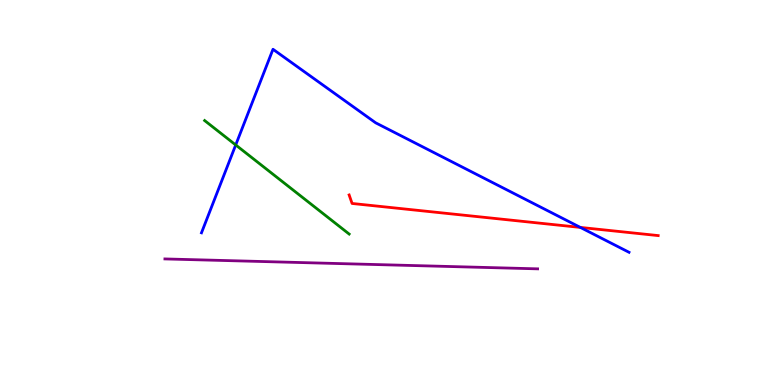[{'lines': ['blue', 'red'], 'intersections': [{'x': 7.49, 'y': 4.09}]}, {'lines': ['green', 'red'], 'intersections': []}, {'lines': ['purple', 'red'], 'intersections': []}, {'lines': ['blue', 'green'], 'intersections': [{'x': 3.04, 'y': 6.23}]}, {'lines': ['blue', 'purple'], 'intersections': []}, {'lines': ['green', 'purple'], 'intersections': []}]